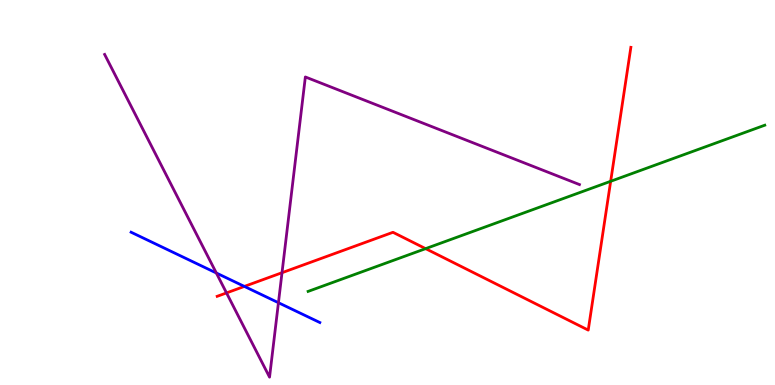[{'lines': ['blue', 'red'], 'intersections': [{'x': 3.15, 'y': 2.56}]}, {'lines': ['green', 'red'], 'intersections': [{'x': 5.49, 'y': 3.54}, {'x': 7.88, 'y': 5.29}]}, {'lines': ['purple', 'red'], 'intersections': [{'x': 2.92, 'y': 2.39}, {'x': 3.64, 'y': 2.92}]}, {'lines': ['blue', 'green'], 'intersections': []}, {'lines': ['blue', 'purple'], 'intersections': [{'x': 2.79, 'y': 2.91}, {'x': 3.59, 'y': 2.14}]}, {'lines': ['green', 'purple'], 'intersections': []}]